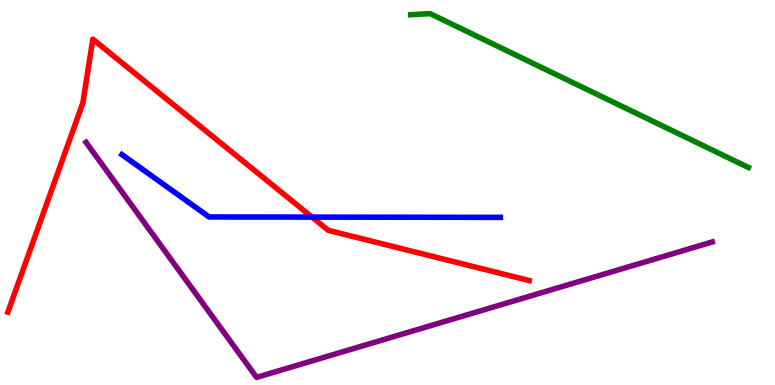[{'lines': ['blue', 'red'], 'intersections': [{'x': 4.03, 'y': 4.36}]}, {'lines': ['green', 'red'], 'intersections': []}, {'lines': ['purple', 'red'], 'intersections': []}, {'lines': ['blue', 'green'], 'intersections': []}, {'lines': ['blue', 'purple'], 'intersections': []}, {'lines': ['green', 'purple'], 'intersections': []}]